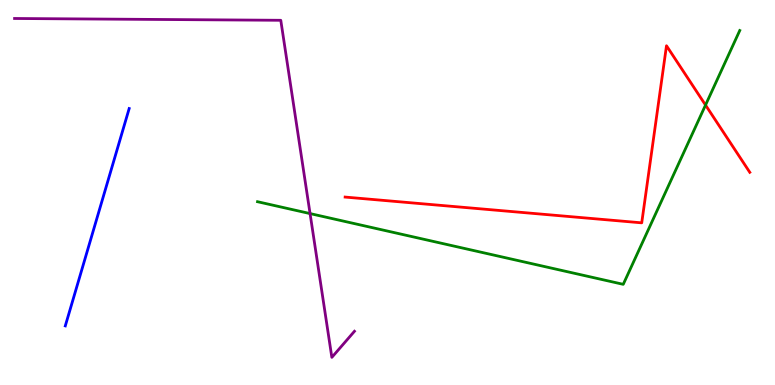[{'lines': ['blue', 'red'], 'intersections': []}, {'lines': ['green', 'red'], 'intersections': [{'x': 9.1, 'y': 7.27}]}, {'lines': ['purple', 'red'], 'intersections': []}, {'lines': ['blue', 'green'], 'intersections': []}, {'lines': ['blue', 'purple'], 'intersections': []}, {'lines': ['green', 'purple'], 'intersections': [{'x': 4.0, 'y': 4.45}]}]